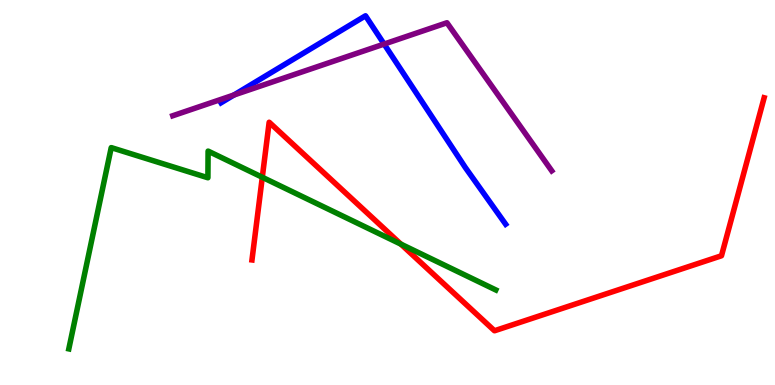[{'lines': ['blue', 'red'], 'intersections': []}, {'lines': ['green', 'red'], 'intersections': [{'x': 3.38, 'y': 5.4}, {'x': 5.17, 'y': 3.66}]}, {'lines': ['purple', 'red'], 'intersections': []}, {'lines': ['blue', 'green'], 'intersections': []}, {'lines': ['blue', 'purple'], 'intersections': [{'x': 3.02, 'y': 7.53}, {'x': 4.96, 'y': 8.86}]}, {'lines': ['green', 'purple'], 'intersections': []}]